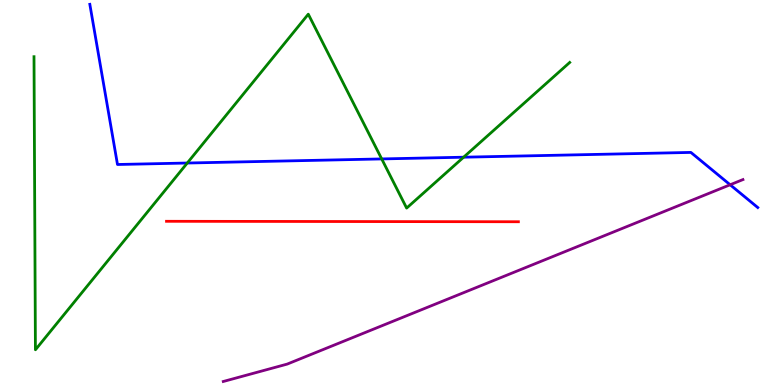[{'lines': ['blue', 'red'], 'intersections': []}, {'lines': ['green', 'red'], 'intersections': []}, {'lines': ['purple', 'red'], 'intersections': []}, {'lines': ['blue', 'green'], 'intersections': [{'x': 2.42, 'y': 5.77}, {'x': 4.93, 'y': 5.87}, {'x': 5.98, 'y': 5.92}]}, {'lines': ['blue', 'purple'], 'intersections': [{'x': 9.42, 'y': 5.2}]}, {'lines': ['green', 'purple'], 'intersections': []}]